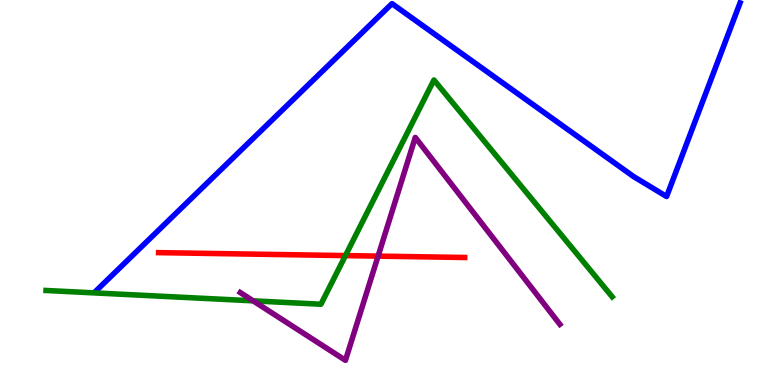[{'lines': ['blue', 'red'], 'intersections': []}, {'lines': ['green', 'red'], 'intersections': [{'x': 4.46, 'y': 3.36}]}, {'lines': ['purple', 'red'], 'intersections': [{'x': 4.88, 'y': 3.35}]}, {'lines': ['blue', 'green'], 'intersections': []}, {'lines': ['blue', 'purple'], 'intersections': []}, {'lines': ['green', 'purple'], 'intersections': [{'x': 3.27, 'y': 2.19}]}]